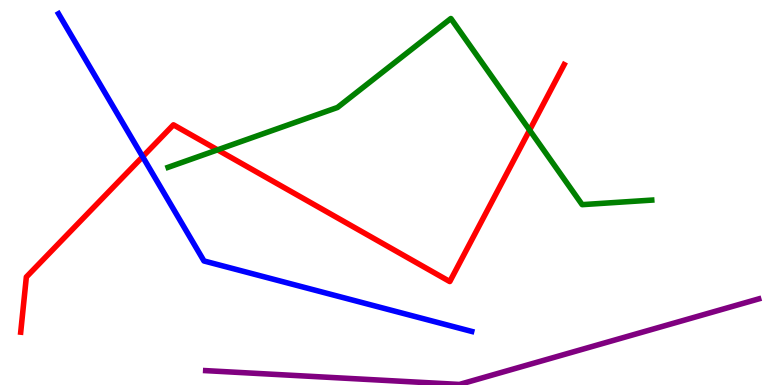[{'lines': ['blue', 'red'], 'intersections': [{'x': 1.84, 'y': 5.93}]}, {'lines': ['green', 'red'], 'intersections': [{'x': 2.81, 'y': 6.11}, {'x': 6.83, 'y': 6.62}]}, {'lines': ['purple', 'red'], 'intersections': []}, {'lines': ['blue', 'green'], 'intersections': []}, {'lines': ['blue', 'purple'], 'intersections': []}, {'lines': ['green', 'purple'], 'intersections': []}]